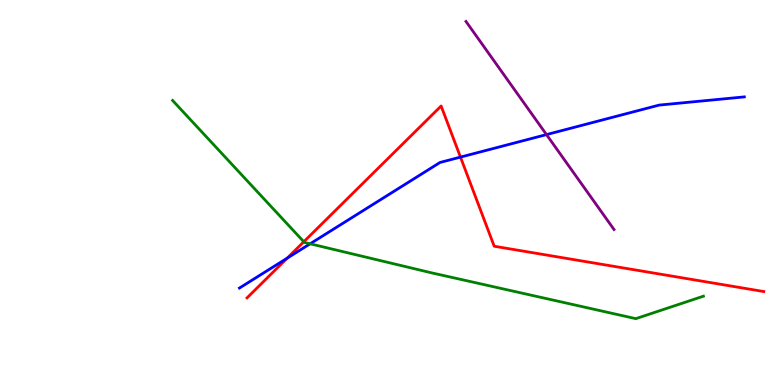[{'lines': ['blue', 'red'], 'intersections': [{'x': 3.71, 'y': 3.29}, {'x': 5.94, 'y': 5.92}]}, {'lines': ['green', 'red'], 'intersections': [{'x': 3.92, 'y': 3.72}]}, {'lines': ['purple', 'red'], 'intersections': []}, {'lines': ['blue', 'green'], 'intersections': [{'x': 4.0, 'y': 3.67}]}, {'lines': ['blue', 'purple'], 'intersections': [{'x': 7.05, 'y': 6.5}]}, {'lines': ['green', 'purple'], 'intersections': []}]